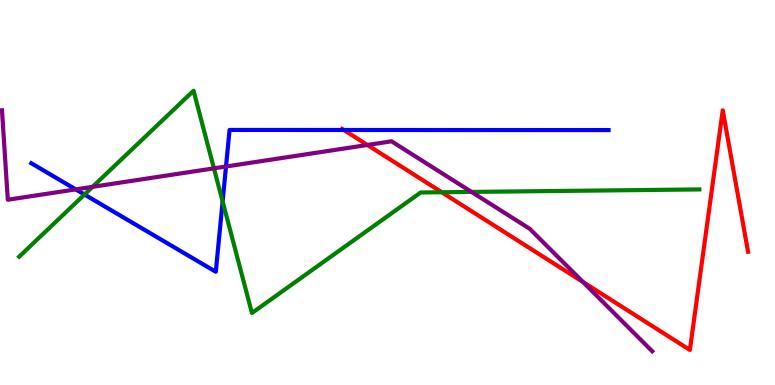[{'lines': ['blue', 'red'], 'intersections': [{'x': 4.44, 'y': 6.62}]}, {'lines': ['green', 'red'], 'intersections': [{'x': 5.7, 'y': 5.01}]}, {'lines': ['purple', 'red'], 'intersections': [{'x': 4.74, 'y': 6.23}, {'x': 7.52, 'y': 2.68}]}, {'lines': ['blue', 'green'], 'intersections': [{'x': 1.09, 'y': 4.95}, {'x': 2.87, 'y': 4.77}]}, {'lines': ['blue', 'purple'], 'intersections': [{'x': 0.977, 'y': 5.08}, {'x': 2.92, 'y': 5.68}]}, {'lines': ['green', 'purple'], 'intersections': [{'x': 1.19, 'y': 5.15}, {'x': 2.76, 'y': 5.63}, {'x': 6.08, 'y': 5.02}]}]